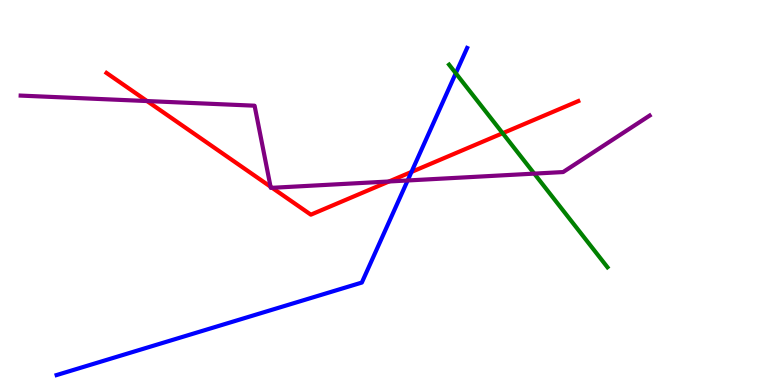[{'lines': ['blue', 'red'], 'intersections': [{'x': 5.31, 'y': 5.53}]}, {'lines': ['green', 'red'], 'intersections': [{'x': 6.49, 'y': 6.54}]}, {'lines': ['purple', 'red'], 'intersections': [{'x': 1.9, 'y': 7.38}, {'x': 3.49, 'y': 5.15}, {'x': 3.51, 'y': 5.12}, {'x': 5.02, 'y': 5.29}]}, {'lines': ['blue', 'green'], 'intersections': [{'x': 5.88, 'y': 8.1}]}, {'lines': ['blue', 'purple'], 'intersections': [{'x': 5.26, 'y': 5.31}]}, {'lines': ['green', 'purple'], 'intersections': [{'x': 6.89, 'y': 5.49}]}]